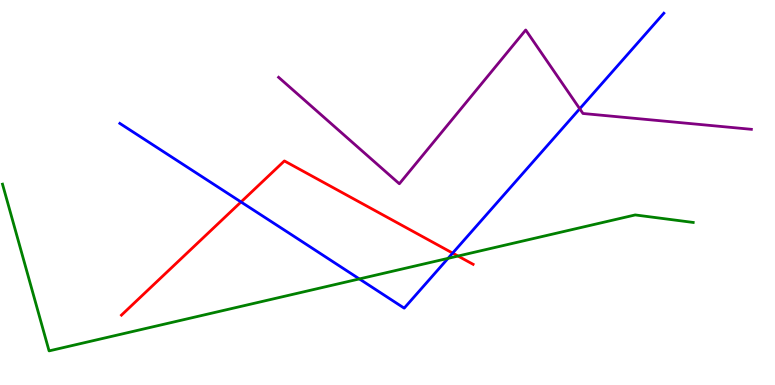[{'lines': ['blue', 'red'], 'intersections': [{'x': 3.11, 'y': 4.75}, {'x': 5.84, 'y': 3.43}]}, {'lines': ['green', 'red'], 'intersections': [{'x': 5.91, 'y': 3.35}]}, {'lines': ['purple', 'red'], 'intersections': []}, {'lines': ['blue', 'green'], 'intersections': [{'x': 4.64, 'y': 2.76}, {'x': 5.78, 'y': 3.29}]}, {'lines': ['blue', 'purple'], 'intersections': [{'x': 7.48, 'y': 7.17}]}, {'lines': ['green', 'purple'], 'intersections': []}]